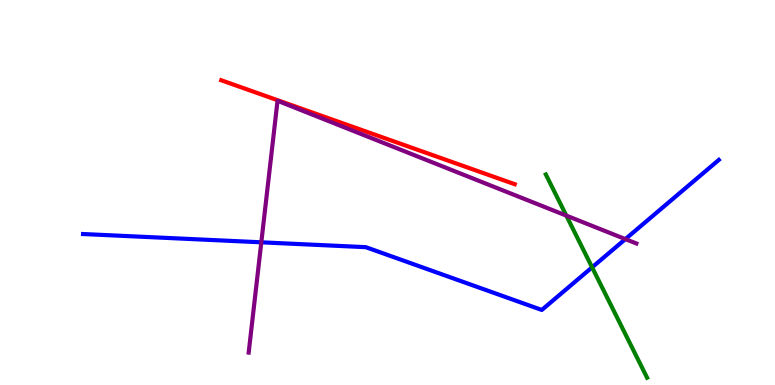[{'lines': ['blue', 'red'], 'intersections': []}, {'lines': ['green', 'red'], 'intersections': []}, {'lines': ['purple', 'red'], 'intersections': []}, {'lines': ['blue', 'green'], 'intersections': [{'x': 7.64, 'y': 3.06}]}, {'lines': ['blue', 'purple'], 'intersections': [{'x': 3.37, 'y': 3.71}, {'x': 8.07, 'y': 3.79}]}, {'lines': ['green', 'purple'], 'intersections': [{'x': 7.31, 'y': 4.4}]}]